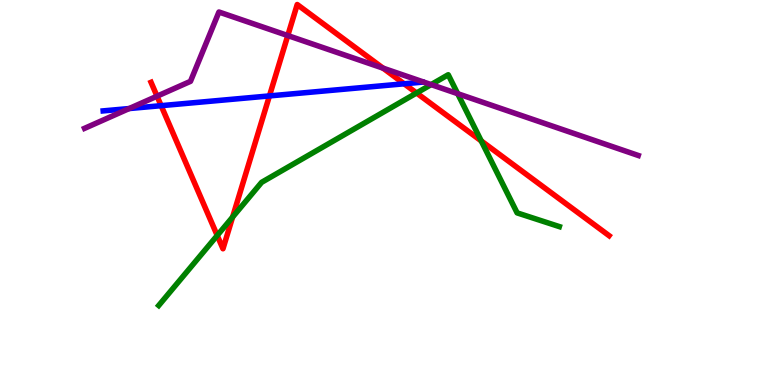[{'lines': ['blue', 'red'], 'intersections': [{'x': 2.08, 'y': 7.26}, {'x': 3.48, 'y': 7.51}, {'x': 5.21, 'y': 7.82}]}, {'lines': ['green', 'red'], 'intersections': [{'x': 2.8, 'y': 3.88}, {'x': 3.0, 'y': 4.36}, {'x': 5.38, 'y': 7.58}, {'x': 6.21, 'y': 6.34}]}, {'lines': ['purple', 'red'], 'intersections': [{'x': 2.03, 'y': 7.5}, {'x': 3.71, 'y': 9.08}, {'x': 4.94, 'y': 8.23}]}, {'lines': ['blue', 'green'], 'intersections': []}, {'lines': ['blue', 'purple'], 'intersections': [{'x': 1.67, 'y': 7.18}]}, {'lines': ['green', 'purple'], 'intersections': [{'x': 5.56, 'y': 7.8}, {'x': 5.91, 'y': 7.57}]}]